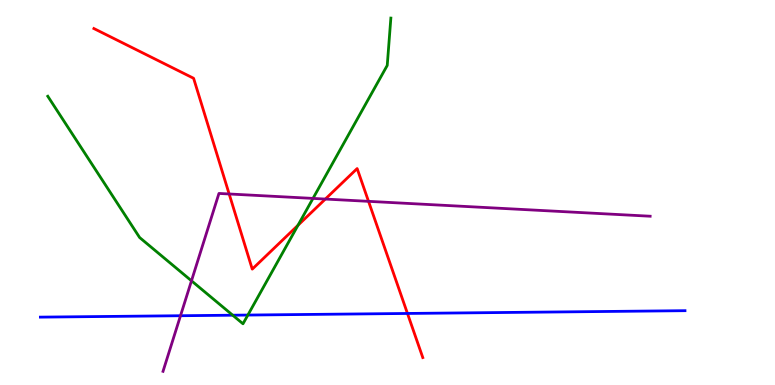[{'lines': ['blue', 'red'], 'intersections': [{'x': 5.26, 'y': 1.86}]}, {'lines': ['green', 'red'], 'intersections': [{'x': 3.84, 'y': 4.15}]}, {'lines': ['purple', 'red'], 'intersections': [{'x': 2.96, 'y': 4.96}, {'x': 4.2, 'y': 4.83}, {'x': 4.76, 'y': 4.77}]}, {'lines': ['blue', 'green'], 'intersections': [{'x': 3.0, 'y': 1.81}, {'x': 3.2, 'y': 1.82}]}, {'lines': ['blue', 'purple'], 'intersections': [{'x': 2.33, 'y': 1.8}]}, {'lines': ['green', 'purple'], 'intersections': [{'x': 2.47, 'y': 2.71}, {'x': 4.04, 'y': 4.85}]}]